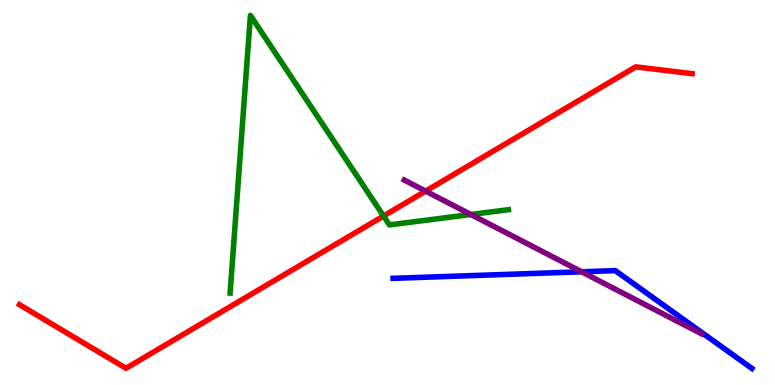[{'lines': ['blue', 'red'], 'intersections': []}, {'lines': ['green', 'red'], 'intersections': [{'x': 4.95, 'y': 4.39}]}, {'lines': ['purple', 'red'], 'intersections': [{'x': 5.49, 'y': 5.04}]}, {'lines': ['blue', 'green'], 'intersections': []}, {'lines': ['blue', 'purple'], 'intersections': [{'x': 7.5, 'y': 2.94}]}, {'lines': ['green', 'purple'], 'intersections': [{'x': 6.08, 'y': 4.43}]}]